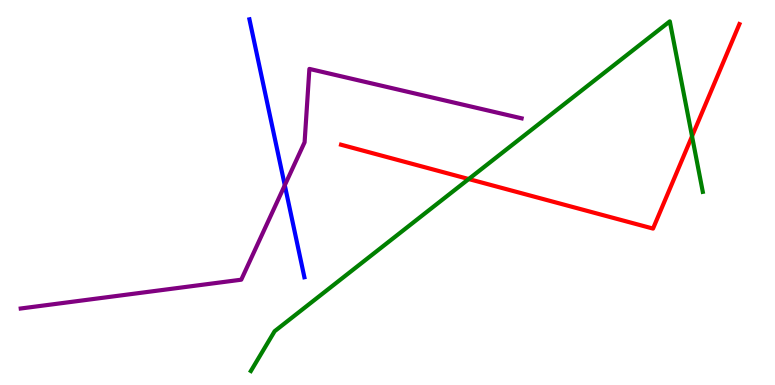[{'lines': ['blue', 'red'], 'intersections': []}, {'lines': ['green', 'red'], 'intersections': [{'x': 6.05, 'y': 5.35}, {'x': 8.93, 'y': 6.46}]}, {'lines': ['purple', 'red'], 'intersections': []}, {'lines': ['blue', 'green'], 'intersections': []}, {'lines': ['blue', 'purple'], 'intersections': [{'x': 3.67, 'y': 5.19}]}, {'lines': ['green', 'purple'], 'intersections': []}]